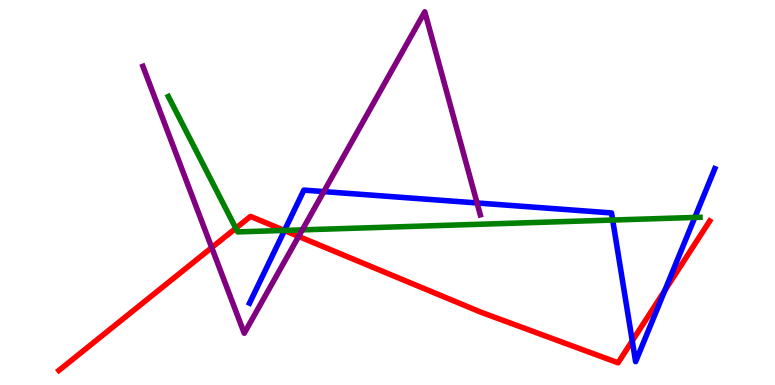[{'lines': ['blue', 'red'], 'intersections': [{'x': 3.67, 'y': 4.01}, {'x': 8.16, 'y': 1.15}, {'x': 8.58, 'y': 2.46}]}, {'lines': ['green', 'red'], 'intersections': [{'x': 3.04, 'y': 4.07}, {'x': 3.67, 'y': 4.01}]}, {'lines': ['purple', 'red'], 'intersections': [{'x': 2.73, 'y': 3.57}, {'x': 3.85, 'y': 3.86}]}, {'lines': ['blue', 'green'], 'intersections': [{'x': 3.67, 'y': 4.01}, {'x': 7.91, 'y': 4.28}, {'x': 8.97, 'y': 4.35}]}, {'lines': ['blue', 'purple'], 'intersections': [{'x': 4.18, 'y': 5.02}, {'x': 6.16, 'y': 4.73}]}, {'lines': ['green', 'purple'], 'intersections': [{'x': 3.9, 'y': 4.03}]}]